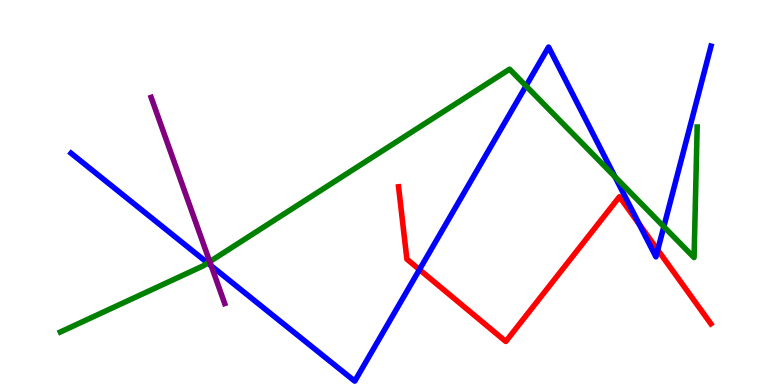[{'lines': ['blue', 'red'], 'intersections': [{'x': 5.41, 'y': 3.0}, {'x': 8.25, 'y': 4.17}, {'x': 8.49, 'y': 3.51}]}, {'lines': ['green', 'red'], 'intersections': []}, {'lines': ['purple', 'red'], 'intersections': []}, {'lines': ['blue', 'green'], 'intersections': [{'x': 2.68, 'y': 3.17}, {'x': 6.79, 'y': 7.77}, {'x': 7.94, 'y': 5.41}, {'x': 8.57, 'y': 4.11}]}, {'lines': ['blue', 'purple'], 'intersections': [{'x': 2.73, 'y': 3.1}]}, {'lines': ['green', 'purple'], 'intersections': [{'x': 2.71, 'y': 3.2}]}]